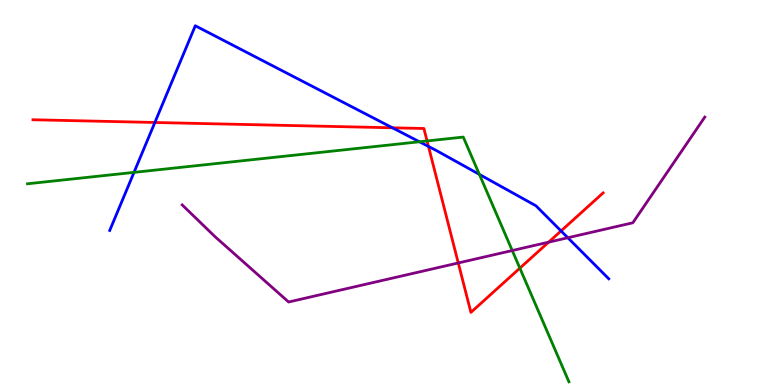[{'lines': ['blue', 'red'], 'intersections': [{'x': 2.0, 'y': 6.82}, {'x': 5.06, 'y': 6.68}, {'x': 5.53, 'y': 6.2}, {'x': 7.24, 'y': 4.0}]}, {'lines': ['green', 'red'], 'intersections': [{'x': 5.51, 'y': 6.34}, {'x': 6.71, 'y': 3.03}]}, {'lines': ['purple', 'red'], 'intersections': [{'x': 5.91, 'y': 3.17}, {'x': 7.08, 'y': 3.71}]}, {'lines': ['blue', 'green'], 'intersections': [{'x': 1.73, 'y': 5.52}, {'x': 5.41, 'y': 6.32}, {'x': 6.19, 'y': 5.47}]}, {'lines': ['blue', 'purple'], 'intersections': [{'x': 7.33, 'y': 3.82}]}, {'lines': ['green', 'purple'], 'intersections': [{'x': 6.61, 'y': 3.49}]}]